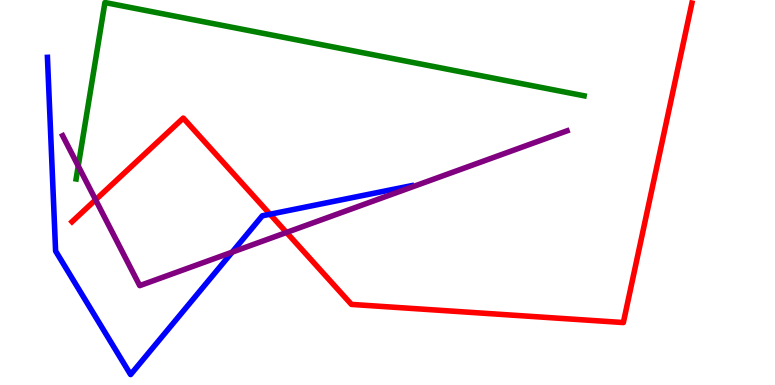[{'lines': ['blue', 'red'], 'intersections': [{'x': 3.48, 'y': 4.44}]}, {'lines': ['green', 'red'], 'intersections': []}, {'lines': ['purple', 'red'], 'intersections': [{'x': 1.23, 'y': 4.81}, {'x': 3.7, 'y': 3.96}]}, {'lines': ['blue', 'green'], 'intersections': []}, {'lines': ['blue', 'purple'], 'intersections': [{'x': 3.0, 'y': 3.45}]}, {'lines': ['green', 'purple'], 'intersections': [{'x': 1.01, 'y': 5.69}]}]